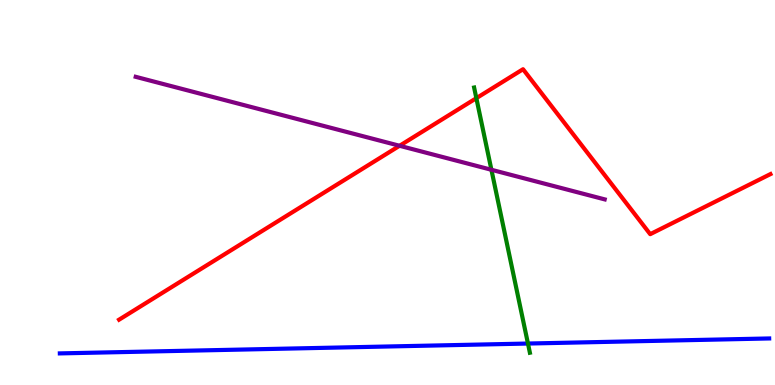[{'lines': ['blue', 'red'], 'intersections': []}, {'lines': ['green', 'red'], 'intersections': [{'x': 6.15, 'y': 7.45}]}, {'lines': ['purple', 'red'], 'intersections': [{'x': 5.16, 'y': 6.21}]}, {'lines': ['blue', 'green'], 'intersections': [{'x': 6.81, 'y': 1.08}]}, {'lines': ['blue', 'purple'], 'intersections': []}, {'lines': ['green', 'purple'], 'intersections': [{'x': 6.34, 'y': 5.59}]}]